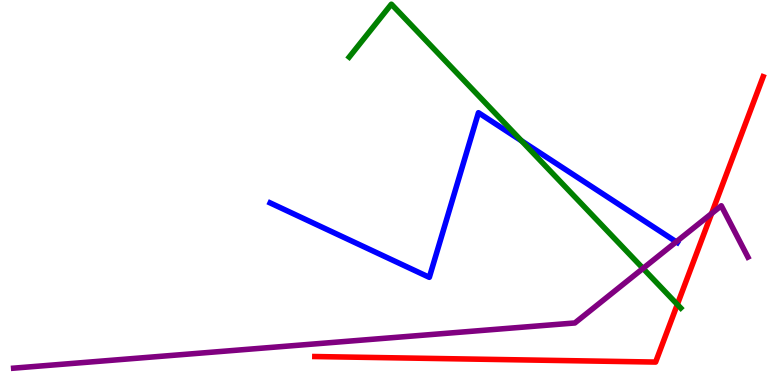[{'lines': ['blue', 'red'], 'intersections': []}, {'lines': ['green', 'red'], 'intersections': [{'x': 8.74, 'y': 2.09}]}, {'lines': ['purple', 'red'], 'intersections': [{'x': 9.18, 'y': 4.45}]}, {'lines': ['blue', 'green'], 'intersections': [{'x': 6.73, 'y': 6.34}]}, {'lines': ['blue', 'purple'], 'intersections': [{'x': 8.73, 'y': 3.72}]}, {'lines': ['green', 'purple'], 'intersections': [{'x': 8.3, 'y': 3.03}]}]